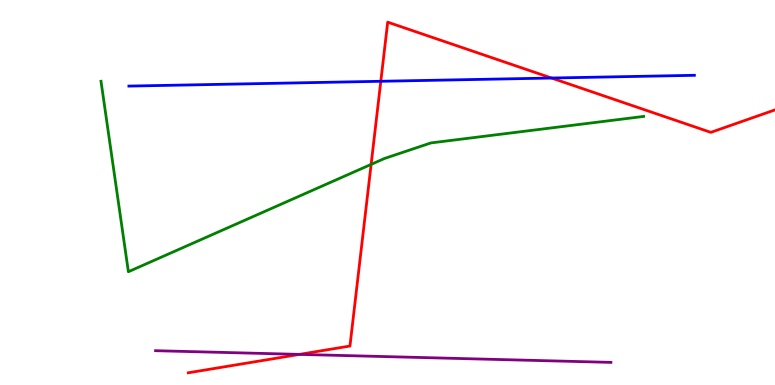[{'lines': ['blue', 'red'], 'intersections': [{'x': 4.91, 'y': 7.89}, {'x': 7.12, 'y': 7.97}]}, {'lines': ['green', 'red'], 'intersections': [{'x': 4.79, 'y': 5.73}]}, {'lines': ['purple', 'red'], 'intersections': [{'x': 3.86, 'y': 0.795}]}, {'lines': ['blue', 'green'], 'intersections': []}, {'lines': ['blue', 'purple'], 'intersections': []}, {'lines': ['green', 'purple'], 'intersections': []}]